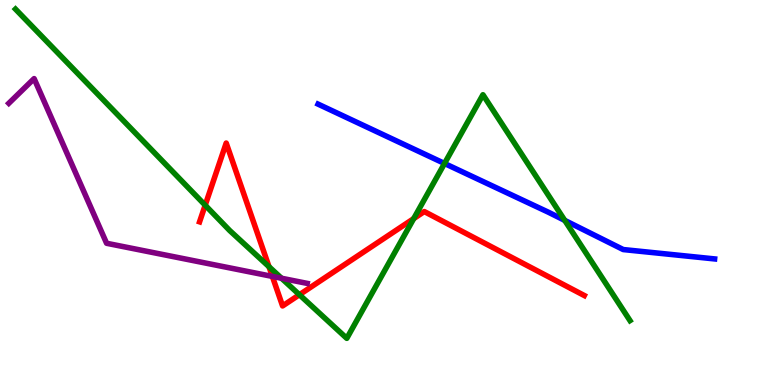[{'lines': ['blue', 'red'], 'intersections': []}, {'lines': ['green', 'red'], 'intersections': [{'x': 2.65, 'y': 4.67}, {'x': 3.47, 'y': 3.07}, {'x': 3.86, 'y': 2.34}, {'x': 5.34, 'y': 4.32}]}, {'lines': ['purple', 'red'], 'intersections': [{'x': 3.51, 'y': 2.82}]}, {'lines': ['blue', 'green'], 'intersections': [{'x': 5.74, 'y': 5.75}, {'x': 7.29, 'y': 4.28}]}, {'lines': ['blue', 'purple'], 'intersections': []}, {'lines': ['green', 'purple'], 'intersections': [{'x': 3.63, 'y': 2.77}]}]